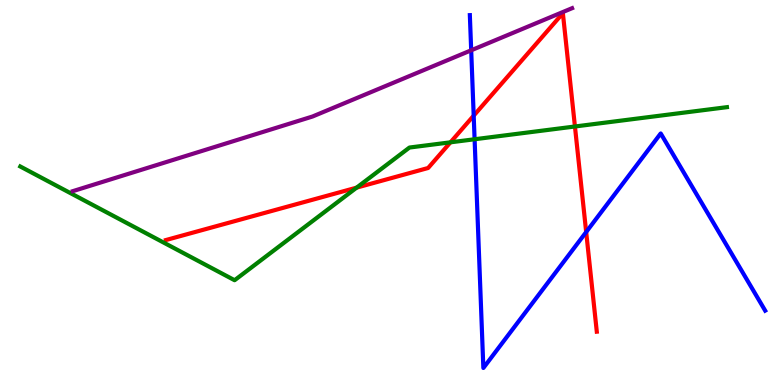[{'lines': ['blue', 'red'], 'intersections': [{'x': 6.11, 'y': 7.0}, {'x': 7.56, 'y': 3.97}]}, {'lines': ['green', 'red'], 'intersections': [{'x': 4.6, 'y': 5.13}, {'x': 5.81, 'y': 6.3}, {'x': 7.42, 'y': 6.71}]}, {'lines': ['purple', 'red'], 'intersections': []}, {'lines': ['blue', 'green'], 'intersections': [{'x': 6.12, 'y': 6.38}]}, {'lines': ['blue', 'purple'], 'intersections': [{'x': 6.08, 'y': 8.69}]}, {'lines': ['green', 'purple'], 'intersections': []}]